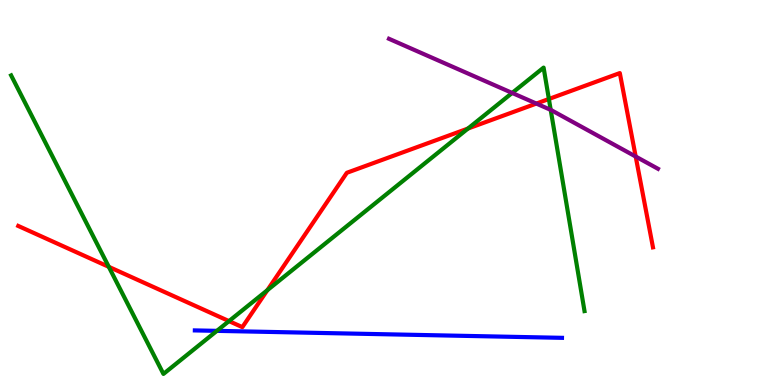[{'lines': ['blue', 'red'], 'intersections': []}, {'lines': ['green', 'red'], 'intersections': [{'x': 1.4, 'y': 3.07}, {'x': 2.95, 'y': 1.66}, {'x': 3.45, 'y': 2.46}, {'x': 6.04, 'y': 6.66}, {'x': 7.08, 'y': 7.43}]}, {'lines': ['purple', 'red'], 'intersections': [{'x': 6.92, 'y': 7.31}, {'x': 8.2, 'y': 5.93}]}, {'lines': ['blue', 'green'], 'intersections': [{'x': 2.8, 'y': 1.41}]}, {'lines': ['blue', 'purple'], 'intersections': []}, {'lines': ['green', 'purple'], 'intersections': [{'x': 6.61, 'y': 7.59}, {'x': 7.11, 'y': 7.15}]}]